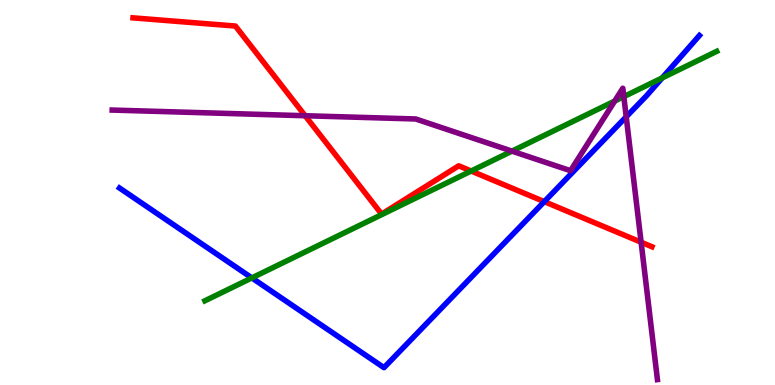[{'lines': ['blue', 'red'], 'intersections': [{'x': 7.02, 'y': 4.76}]}, {'lines': ['green', 'red'], 'intersections': [{'x': 6.08, 'y': 5.56}]}, {'lines': ['purple', 'red'], 'intersections': [{'x': 3.94, 'y': 6.99}, {'x': 8.27, 'y': 3.71}]}, {'lines': ['blue', 'green'], 'intersections': [{'x': 3.25, 'y': 2.78}, {'x': 8.54, 'y': 7.98}]}, {'lines': ['blue', 'purple'], 'intersections': [{'x': 8.08, 'y': 6.97}]}, {'lines': ['green', 'purple'], 'intersections': [{'x': 6.61, 'y': 6.07}, {'x': 7.93, 'y': 7.38}, {'x': 8.05, 'y': 7.49}]}]